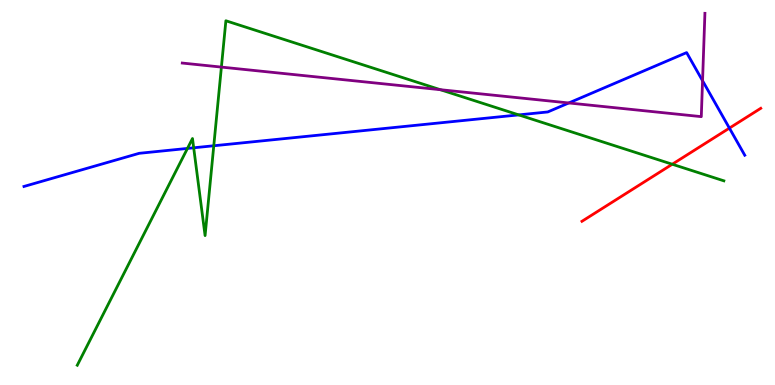[{'lines': ['blue', 'red'], 'intersections': [{'x': 9.41, 'y': 6.67}]}, {'lines': ['green', 'red'], 'intersections': [{'x': 8.67, 'y': 5.73}]}, {'lines': ['purple', 'red'], 'intersections': []}, {'lines': ['blue', 'green'], 'intersections': [{'x': 2.42, 'y': 6.14}, {'x': 2.5, 'y': 6.16}, {'x': 2.76, 'y': 6.21}, {'x': 6.69, 'y': 7.02}]}, {'lines': ['blue', 'purple'], 'intersections': [{'x': 7.34, 'y': 7.33}, {'x': 9.07, 'y': 7.9}]}, {'lines': ['green', 'purple'], 'intersections': [{'x': 2.86, 'y': 8.26}, {'x': 5.68, 'y': 7.67}]}]